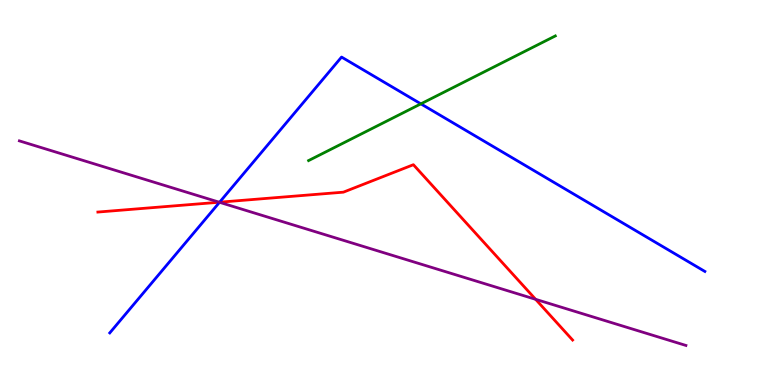[{'lines': ['blue', 'red'], 'intersections': [{'x': 2.83, 'y': 4.75}]}, {'lines': ['green', 'red'], 'intersections': []}, {'lines': ['purple', 'red'], 'intersections': [{'x': 2.83, 'y': 4.75}, {'x': 6.91, 'y': 2.23}]}, {'lines': ['blue', 'green'], 'intersections': [{'x': 5.43, 'y': 7.3}]}, {'lines': ['blue', 'purple'], 'intersections': [{'x': 2.83, 'y': 4.75}]}, {'lines': ['green', 'purple'], 'intersections': []}]